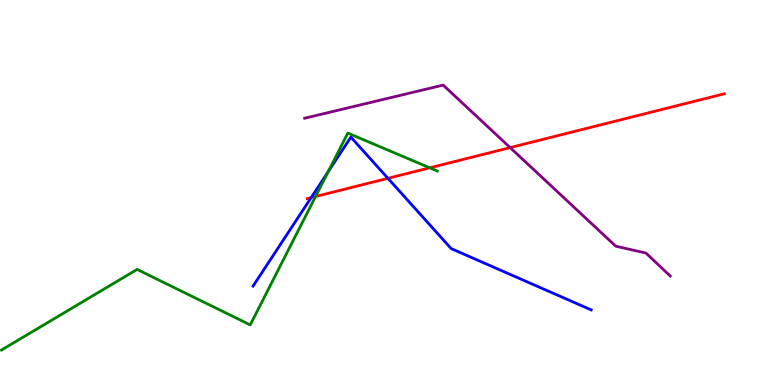[{'lines': ['blue', 'red'], 'intersections': [{'x': 4.02, 'y': 4.87}, {'x': 5.01, 'y': 5.37}]}, {'lines': ['green', 'red'], 'intersections': [{'x': 4.07, 'y': 4.9}, {'x': 5.55, 'y': 5.64}]}, {'lines': ['purple', 'red'], 'intersections': [{'x': 6.58, 'y': 6.17}]}, {'lines': ['blue', 'green'], 'intersections': [{'x': 4.23, 'y': 5.54}]}, {'lines': ['blue', 'purple'], 'intersections': []}, {'lines': ['green', 'purple'], 'intersections': []}]